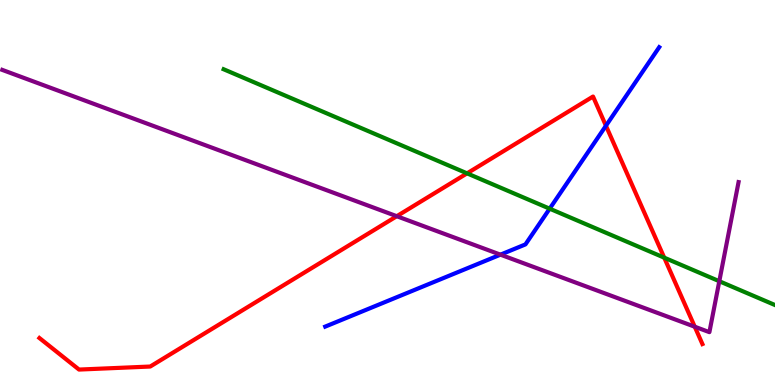[{'lines': ['blue', 'red'], 'intersections': [{'x': 7.82, 'y': 6.73}]}, {'lines': ['green', 'red'], 'intersections': [{'x': 6.03, 'y': 5.5}, {'x': 8.57, 'y': 3.31}]}, {'lines': ['purple', 'red'], 'intersections': [{'x': 5.12, 'y': 4.38}, {'x': 8.96, 'y': 1.51}]}, {'lines': ['blue', 'green'], 'intersections': [{'x': 7.09, 'y': 4.58}]}, {'lines': ['blue', 'purple'], 'intersections': [{'x': 6.46, 'y': 3.39}]}, {'lines': ['green', 'purple'], 'intersections': [{'x': 9.28, 'y': 2.7}]}]